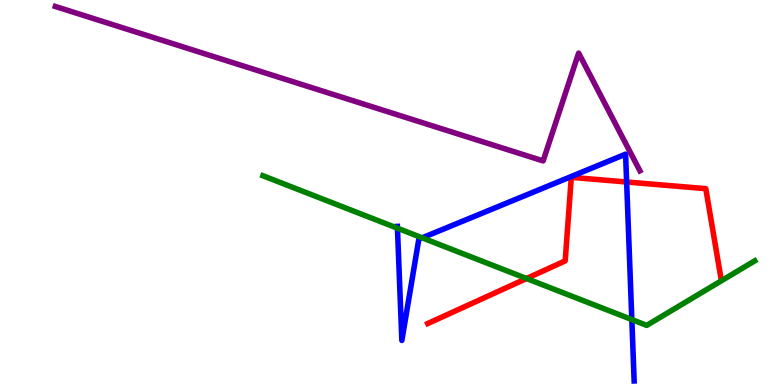[{'lines': ['blue', 'red'], 'intersections': [{'x': 8.09, 'y': 5.27}]}, {'lines': ['green', 'red'], 'intersections': [{'x': 6.79, 'y': 2.77}]}, {'lines': ['purple', 'red'], 'intersections': []}, {'lines': ['blue', 'green'], 'intersections': [{'x': 5.13, 'y': 4.07}, {'x': 5.45, 'y': 3.82}, {'x': 8.15, 'y': 1.7}]}, {'lines': ['blue', 'purple'], 'intersections': []}, {'lines': ['green', 'purple'], 'intersections': []}]